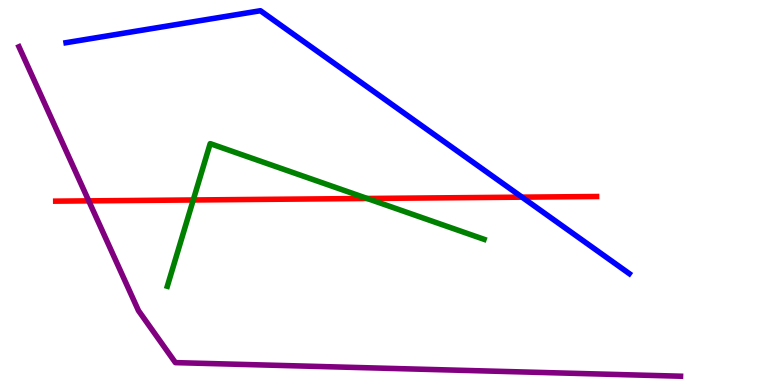[{'lines': ['blue', 'red'], 'intersections': [{'x': 6.74, 'y': 4.88}]}, {'lines': ['green', 'red'], 'intersections': [{'x': 2.49, 'y': 4.81}, {'x': 4.74, 'y': 4.84}]}, {'lines': ['purple', 'red'], 'intersections': [{'x': 1.15, 'y': 4.78}]}, {'lines': ['blue', 'green'], 'intersections': []}, {'lines': ['blue', 'purple'], 'intersections': []}, {'lines': ['green', 'purple'], 'intersections': []}]